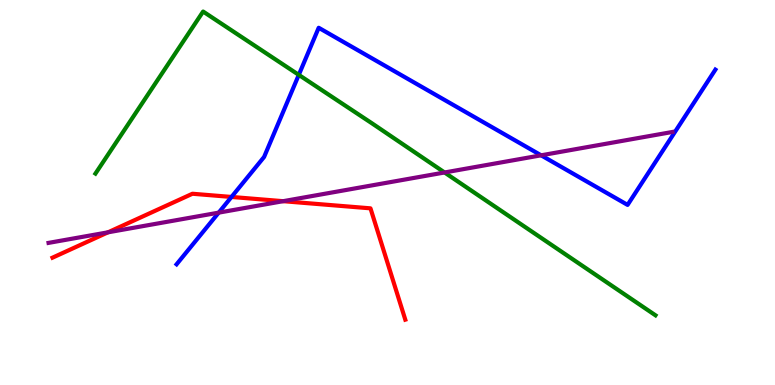[{'lines': ['blue', 'red'], 'intersections': [{'x': 2.99, 'y': 4.88}]}, {'lines': ['green', 'red'], 'intersections': []}, {'lines': ['purple', 'red'], 'intersections': [{'x': 1.39, 'y': 3.97}, {'x': 3.65, 'y': 4.77}]}, {'lines': ['blue', 'green'], 'intersections': [{'x': 3.86, 'y': 8.06}]}, {'lines': ['blue', 'purple'], 'intersections': [{'x': 2.82, 'y': 4.48}, {'x': 6.98, 'y': 5.97}]}, {'lines': ['green', 'purple'], 'intersections': [{'x': 5.74, 'y': 5.52}]}]